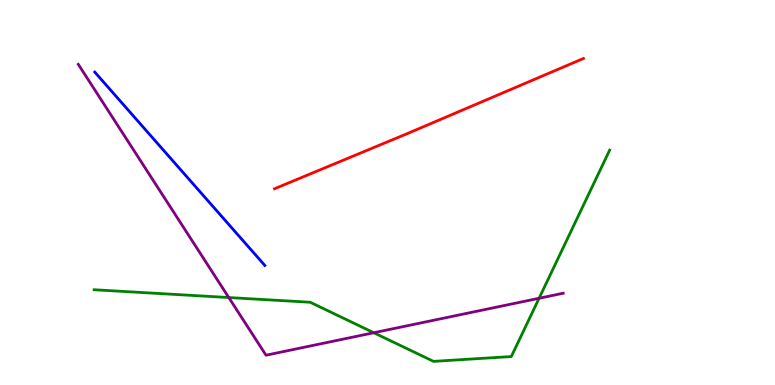[{'lines': ['blue', 'red'], 'intersections': []}, {'lines': ['green', 'red'], 'intersections': []}, {'lines': ['purple', 'red'], 'intersections': []}, {'lines': ['blue', 'green'], 'intersections': []}, {'lines': ['blue', 'purple'], 'intersections': []}, {'lines': ['green', 'purple'], 'intersections': [{'x': 2.95, 'y': 2.27}, {'x': 4.82, 'y': 1.36}, {'x': 6.96, 'y': 2.25}]}]